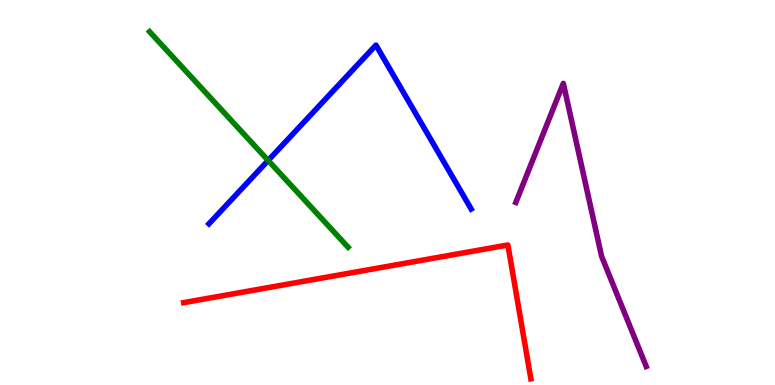[{'lines': ['blue', 'red'], 'intersections': []}, {'lines': ['green', 'red'], 'intersections': []}, {'lines': ['purple', 'red'], 'intersections': []}, {'lines': ['blue', 'green'], 'intersections': [{'x': 3.46, 'y': 5.83}]}, {'lines': ['blue', 'purple'], 'intersections': []}, {'lines': ['green', 'purple'], 'intersections': []}]